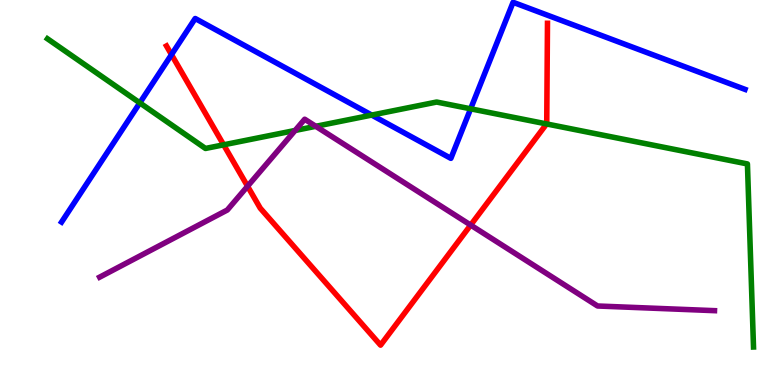[{'lines': ['blue', 'red'], 'intersections': [{'x': 2.21, 'y': 8.58}]}, {'lines': ['green', 'red'], 'intersections': [{'x': 2.89, 'y': 6.24}, {'x': 7.05, 'y': 6.78}]}, {'lines': ['purple', 'red'], 'intersections': [{'x': 3.19, 'y': 5.16}, {'x': 6.07, 'y': 4.15}]}, {'lines': ['blue', 'green'], 'intersections': [{'x': 1.8, 'y': 7.33}, {'x': 4.8, 'y': 7.01}, {'x': 6.07, 'y': 7.17}]}, {'lines': ['blue', 'purple'], 'intersections': []}, {'lines': ['green', 'purple'], 'intersections': [{'x': 3.81, 'y': 6.61}, {'x': 4.07, 'y': 6.72}]}]